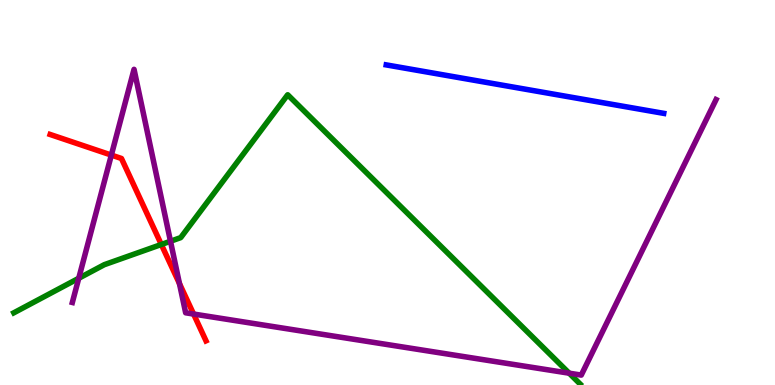[{'lines': ['blue', 'red'], 'intersections': []}, {'lines': ['green', 'red'], 'intersections': [{'x': 2.08, 'y': 3.65}]}, {'lines': ['purple', 'red'], 'intersections': [{'x': 1.44, 'y': 5.97}, {'x': 2.32, 'y': 2.63}, {'x': 2.5, 'y': 1.84}]}, {'lines': ['blue', 'green'], 'intersections': []}, {'lines': ['blue', 'purple'], 'intersections': []}, {'lines': ['green', 'purple'], 'intersections': [{'x': 1.02, 'y': 2.77}, {'x': 2.2, 'y': 3.73}, {'x': 7.34, 'y': 0.307}]}]